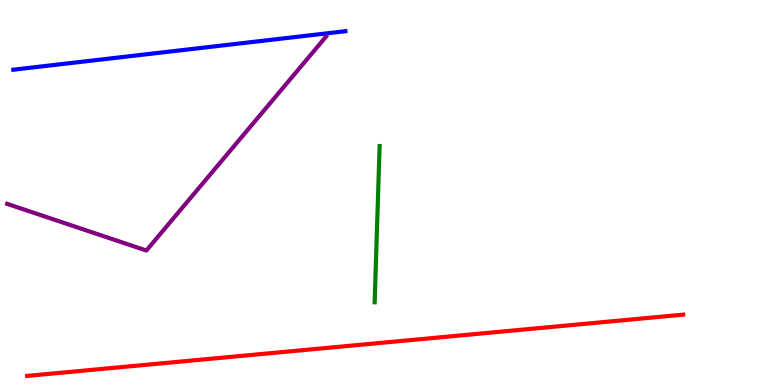[{'lines': ['blue', 'red'], 'intersections': []}, {'lines': ['green', 'red'], 'intersections': []}, {'lines': ['purple', 'red'], 'intersections': []}, {'lines': ['blue', 'green'], 'intersections': []}, {'lines': ['blue', 'purple'], 'intersections': []}, {'lines': ['green', 'purple'], 'intersections': []}]